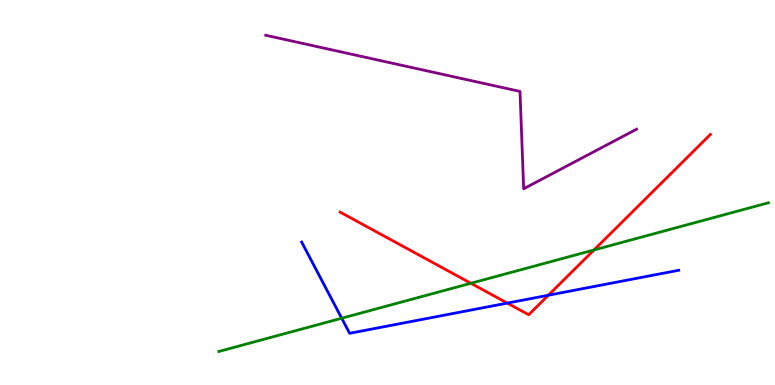[{'lines': ['blue', 'red'], 'intersections': [{'x': 6.55, 'y': 2.13}, {'x': 7.08, 'y': 2.33}]}, {'lines': ['green', 'red'], 'intersections': [{'x': 6.08, 'y': 2.64}, {'x': 7.66, 'y': 3.51}]}, {'lines': ['purple', 'red'], 'intersections': []}, {'lines': ['blue', 'green'], 'intersections': [{'x': 4.41, 'y': 1.73}]}, {'lines': ['blue', 'purple'], 'intersections': []}, {'lines': ['green', 'purple'], 'intersections': []}]